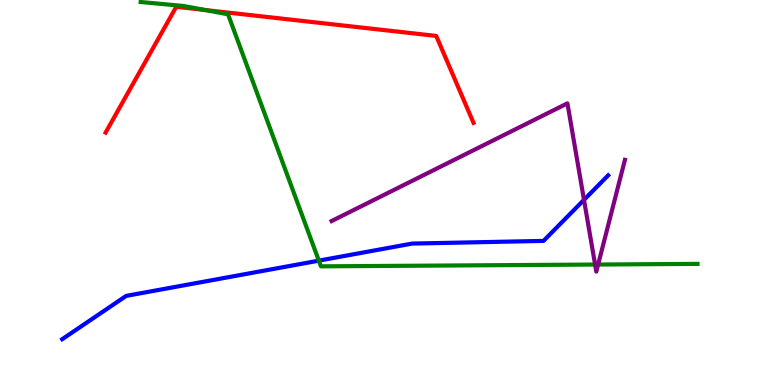[{'lines': ['blue', 'red'], 'intersections': []}, {'lines': ['green', 'red'], 'intersections': [{'x': 2.65, 'y': 9.74}]}, {'lines': ['purple', 'red'], 'intersections': []}, {'lines': ['blue', 'green'], 'intersections': [{'x': 4.11, 'y': 3.23}]}, {'lines': ['blue', 'purple'], 'intersections': [{'x': 7.54, 'y': 4.81}]}, {'lines': ['green', 'purple'], 'intersections': [{'x': 7.68, 'y': 3.13}, {'x': 7.72, 'y': 3.13}]}]